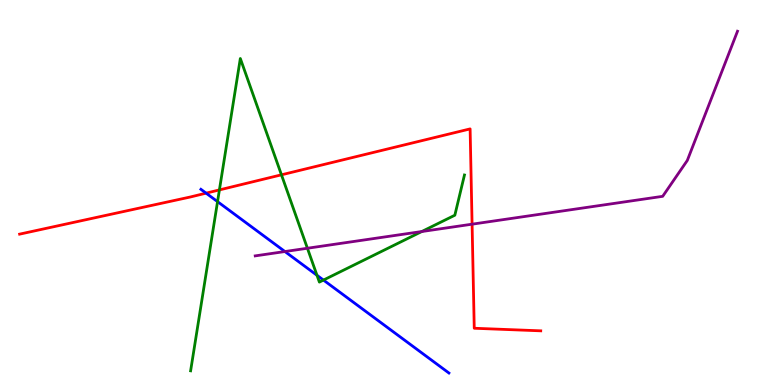[{'lines': ['blue', 'red'], 'intersections': [{'x': 2.66, 'y': 4.98}]}, {'lines': ['green', 'red'], 'intersections': [{'x': 2.83, 'y': 5.07}, {'x': 3.63, 'y': 5.46}]}, {'lines': ['purple', 'red'], 'intersections': [{'x': 6.09, 'y': 4.18}]}, {'lines': ['blue', 'green'], 'intersections': [{'x': 2.81, 'y': 4.76}, {'x': 4.09, 'y': 2.85}, {'x': 4.17, 'y': 2.73}]}, {'lines': ['blue', 'purple'], 'intersections': [{'x': 3.68, 'y': 3.47}]}, {'lines': ['green', 'purple'], 'intersections': [{'x': 3.97, 'y': 3.55}, {'x': 5.44, 'y': 3.99}]}]